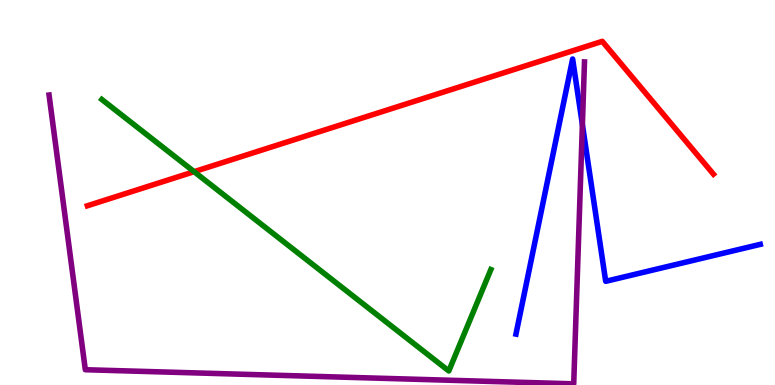[{'lines': ['blue', 'red'], 'intersections': []}, {'lines': ['green', 'red'], 'intersections': [{'x': 2.5, 'y': 5.54}]}, {'lines': ['purple', 'red'], 'intersections': []}, {'lines': ['blue', 'green'], 'intersections': []}, {'lines': ['blue', 'purple'], 'intersections': [{'x': 7.51, 'y': 6.76}]}, {'lines': ['green', 'purple'], 'intersections': []}]